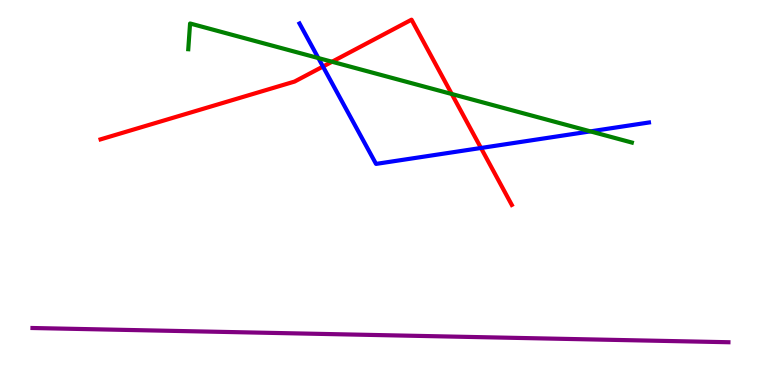[{'lines': ['blue', 'red'], 'intersections': [{'x': 4.17, 'y': 8.27}, {'x': 6.21, 'y': 6.16}]}, {'lines': ['green', 'red'], 'intersections': [{'x': 4.28, 'y': 8.4}, {'x': 5.83, 'y': 7.56}]}, {'lines': ['purple', 'red'], 'intersections': []}, {'lines': ['blue', 'green'], 'intersections': [{'x': 4.11, 'y': 8.49}, {'x': 7.62, 'y': 6.59}]}, {'lines': ['blue', 'purple'], 'intersections': []}, {'lines': ['green', 'purple'], 'intersections': []}]